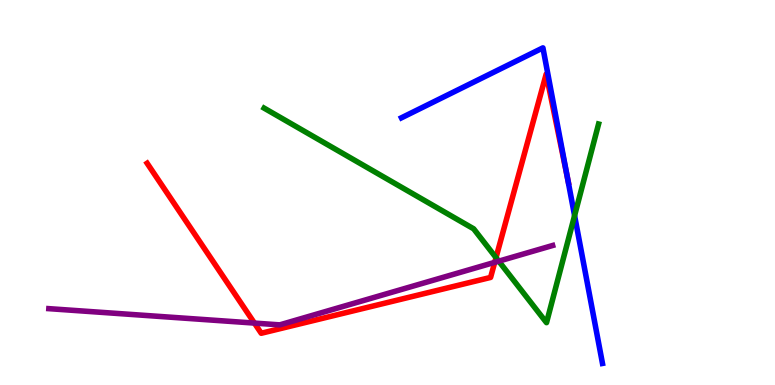[{'lines': ['blue', 'red'], 'intersections': [{'x': 7.32, 'y': 5.42}]}, {'lines': ['green', 'red'], 'intersections': [{'x': 6.4, 'y': 3.31}]}, {'lines': ['purple', 'red'], 'intersections': [{'x': 3.28, 'y': 1.61}, {'x': 6.38, 'y': 3.19}]}, {'lines': ['blue', 'green'], 'intersections': [{'x': 7.41, 'y': 4.4}]}, {'lines': ['blue', 'purple'], 'intersections': []}, {'lines': ['green', 'purple'], 'intersections': [{'x': 6.44, 'y': 3.22}]}]